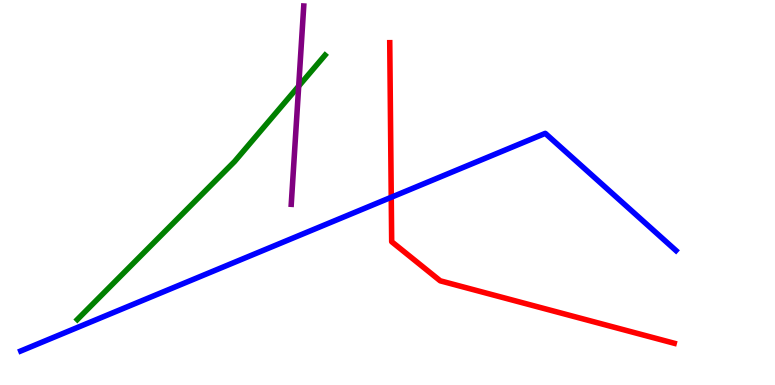[{'lines': ['blue', 'red'], 'intersections': [{'x': 5.05, 'y': 4.88}]}, {'lines': ['green', 'red'], 'intersections': []}, {'lines': ['purple', 'red'], 'intersections': []}, {'lines': ['blue', 'green'], 'intersections': []}, {'lines': ['blue', 'purple'], 'intersections': []}, {'lines': ['green', 'purple'], 'intersections': [{'x': 3.85, 'y': 7.76}]}]